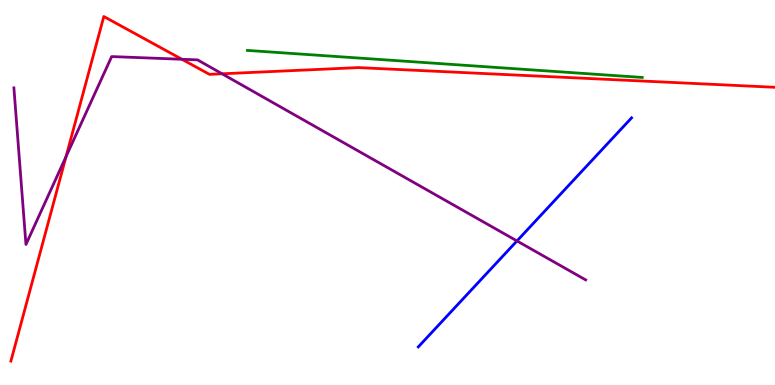[{'lines': ['blue', 'red'], 'intersections': []}, {'lines': ['green', 'red'], 'intersections': []}, {'lines': ['purple', 'red'], 'intersections': [{'x': 0.852, 'y': 5.93}, {'x': 2.35, 'y': 8.46}, {'x': 2.87, 'y': 8.08}]}, {'lines': ['blue', 'green'], 'intersections': []}, {'lines': ['blue', 'purple'], 'intersections': [{'x': 6.67, 'y': 3.74}]}, {'lines': ['green', 'purple'], 'intersections': []}]